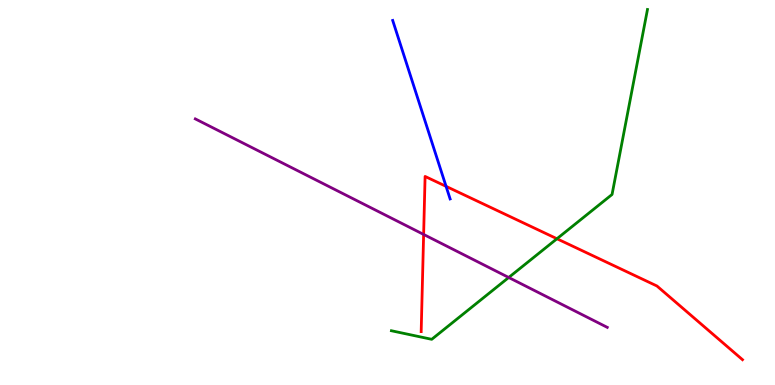[{'lines': ['blue', 'red'], 'intersections': [{'x': 5.76, 'y': 5.16}]}, {'lines': ['green', 'red'], 'intersections': [{'x': 7.19, 'y': 3.8}]}, {'lines': ['purple', 'red'], 'intersections': [{'x': 5.47, 'y': 3.91}]}, {'lines': ['blue', 'green'], 'intersections': []}, {'lines': ['blue', 'purple'], 'intersections': []}, {'lines': ['green', 'purple'], 'intersections': [{'x': 6.56, 'y': 2.79}]}]